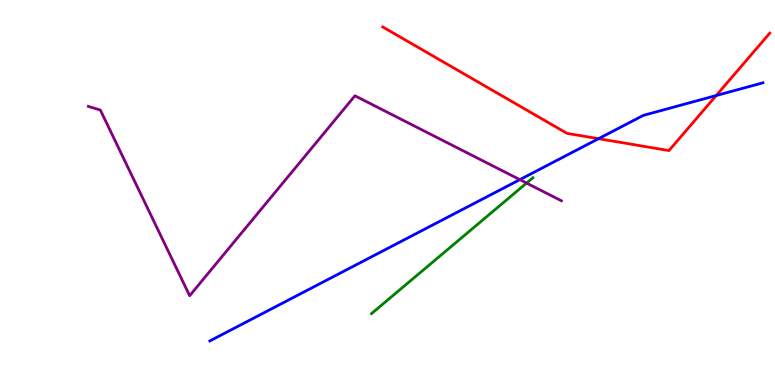[{'lines': ['blue', 'red'], 'intersections': [{'x': 7.72, 'y': 6.4}, {'x': 9.24, 'y': 7.52}]}, {'lines': ['green', 'red'], 'intersections': []}, {'lines': ['purple', 'red'], 'intersections': []}, {'lines': ['blue', 'green'], 'intersections': []}, {'lines': ['blue', 'purple'], 'intersections': [{'x': 6.71, 'y': 5.33}]}, {'lines': ['green', 'purple'], 'intersections': [{'x': 6.79, 'y': 5.24}]}]